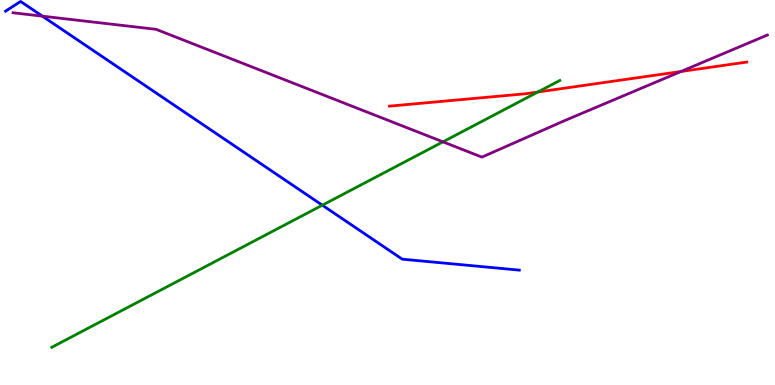[{'lines': ['blue', 'red'], 'intersections': []}, {'lines': ['green', 'red'], 'intersections': [{'x': 6.94, 'y': 7.61}]}, {'lines': ['purple', 'red'], 'intersections': [{'x': 8.79, 'y': 8.14}]}, {'lines': ['blue', 'green'], 'intersections': [{'x': 4.16, 'y': 4.67}]}, {'lines': ['blue', 'purple'], 'intersections': [{'x': 0.547, 'y': 9.58}]}, {'lines': ['green', 'purple'], 'intersections': [{'x': 5.72, 'y': 6.32}]}]